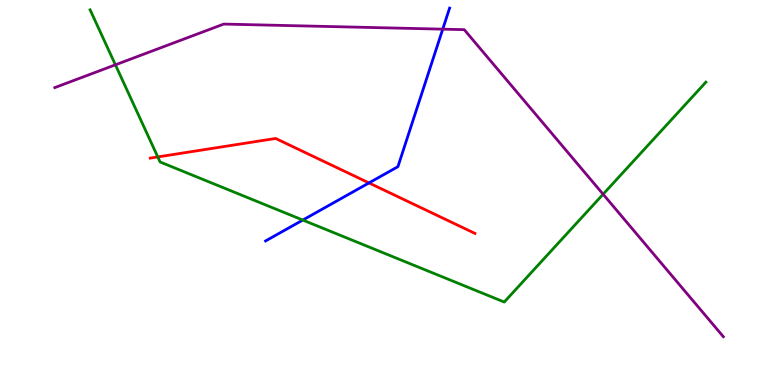[{'lines': ['blue', 'red'], 'intersections': [{'x': 4.76, 'y': 5.25}]}, {'lines': ['green', 'red'], 'intersections': [{'x': 2.04, 'y': 5.92}]}, {'lines': ['purple', 'red'], 'intersections': []}, {'lines': ['blue', 'green'], 'intersections': [{'x': 3.91, 'y': 4.28}]}, {'lines': ['blue', 'purple'], 'intersections': [{'x': 5.71, 'y': 9.24}]}, {'lines': ['green', 'purple'], 'intersections': [{'x': 1.49, 'y': 8.32}, {'x': 7.78, 'y': 4.96}]}]